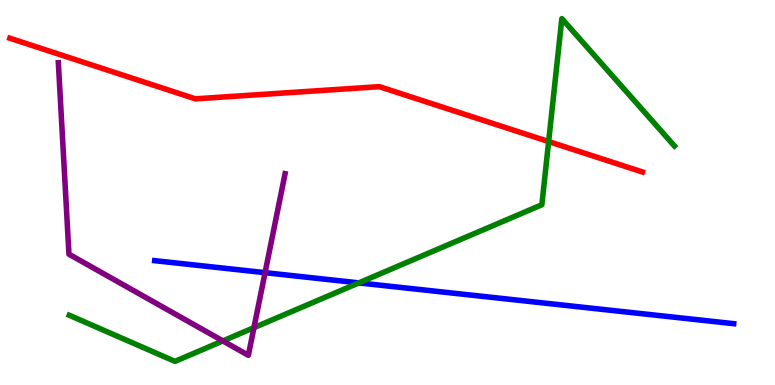[{'lines': ['blue', 'red'], 'intersections': []}, {'lines': ['green', 'red'], 'intersections': [{'x': 7.08, 'y': 6.32}]}, {'lines': ['purple', 'red'], 'intersections': []}, {'lines': ['blue', 'green'], 'intersections': [{'x': 4.63, 'y': 2.65}]}, {'lines': ['blue', 'purple'], 'intersections': [{'x': 3.42, 'y': 2.92}]}, {'lines': ['green', 'purple'], 'intersections': [{'x': 2.88, 'y': 1.14}, {'x': 3.28, 'y': 1.49}]}]